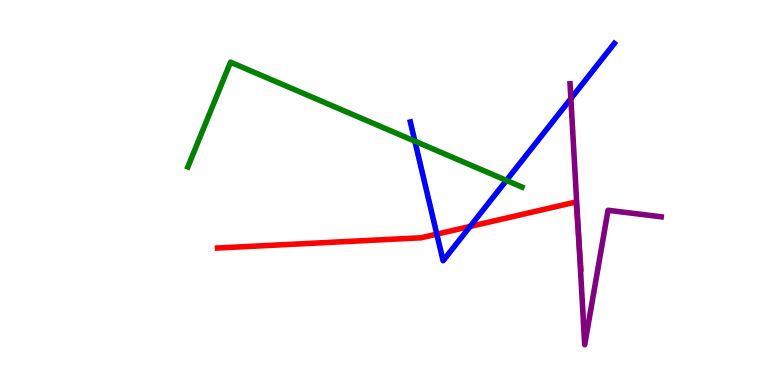[{'lines': ['blue', 'red'], 'intersections': [{'x': 5.64, 'y': 3.92}, {'x': 6.07, 'y': 4.12}]}, {'lines': ['green', 'red'], 'intersections': []}, {'lines': ['purple', 'red'], 'intersections': [{'x': 7.47, 'y': 3.8}]}, {'lines': ['blue', 'green'], 'intersections': [{'x': 5.35, 'y': 6.33}, {'x': 6.53, 'y': 5.31}]}, {'lines': ['blue', 'purple'], 'intersections': [{'x': 7.37, 'y': 7.44}]}, {'lines': ['green', 'purple'], 'intersections': []}]